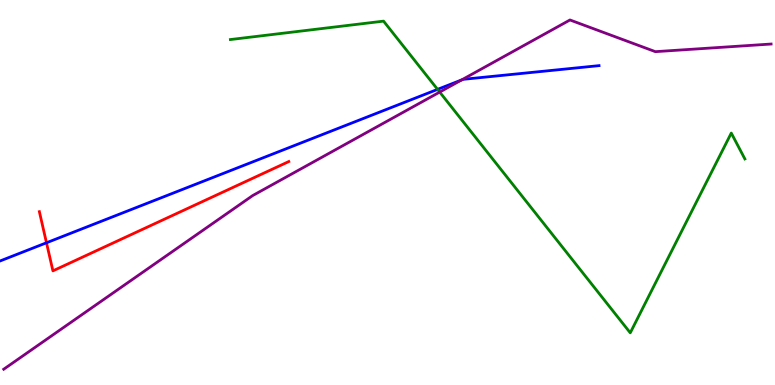[{'lines': ['blue', 'red'], 'intersections': [{'x': 0.6, 'y': 3.69}]}, {'lines': ['green', 'red'], 'intersections': []}, {'lines': ['purple', 'red'], 'intersections': []}, {'lines': ['blue', 'green'], 'intersections': [{'x': 5.65, 'y': 7.68}]}, {'lines': ['blue', 'purple'], 'intersections': [{'x': 5.96, 'y': 7.92}]}, {'lines': ['green', 'purple'], 'intersections': [{'x': 5.67, 'y': 7.61}]}]